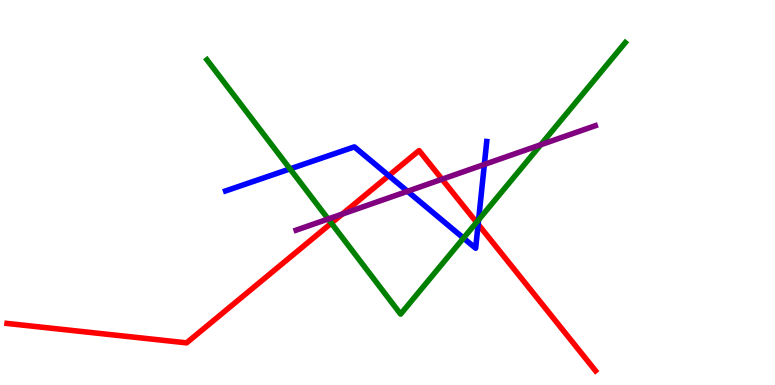[{'lines': ['blue', 'red'], 'intersections': [{'x': 5.02, 'y': 5.44}, {'x': 6.17, 'y': 4.17}]}, {'lines': ['green', 'red'], 'intersections': [{'x': 4.28, 'y': 4.2}, {'x': 6.15, 'y': 4.23}]}, {'lines': ['purple', 'red'], 'intersections': [{'x': 4.42, 'y': 4.44}, {'x': 5.7, 'y': 5.34}]}, {'lines': ['blue', 'green'], 'intersections': [{'x': 3.74, 'y': 5.61}, {'x': 5.98, 'y': 3.82}, {'x': 6.18, 'y': 4.29}]}, {'lines': ['blue', 'purple'], 'intersections': [{'x': 5.26, 'y': 5.03}, {'x': 6.25, 'y': 5.73}]}, {'lines': ['green', 'purple'], 'intersections': [{'x': 4.23, 'y': 4.31}, {'x': 6.98, 'y': 6.24}]}]